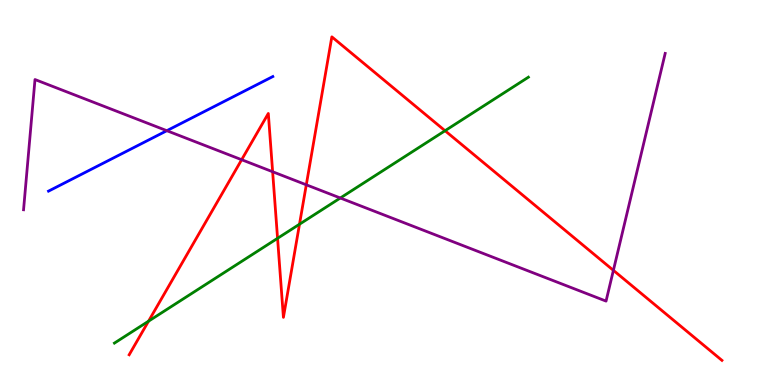[{'lines': ['blue', 'red'], 'intersections': []}, {'lines': ['green', 'red'], 'intersections': [{'x': 1.92, 'y': 1.66}, {'x': 3.58, 'y': 3.81}, {'x': 3.86, 'y': 4.18}, {'x': 5.74, 'y': 6.6}]}, {'lines': ['purple', 'red'], 'intersections': [{'x': 3.12, 'y': 5.85}, {'x': 3.52, 'y': 5.54}, {'x': 3.95, 'y': 5.2}, {'x': 7.91, 'y': 2.98}]}, {'lines': ['blue', 'green'], 'intersections': []}, {'lines': ['blue', 'purple'], 'intersections': [{'x': 2.15, 'y': 6.61}]}, {'lines': ['green', 'purple'], 'intersections': [{'x': 4.39, 'y': 4.86}]}]